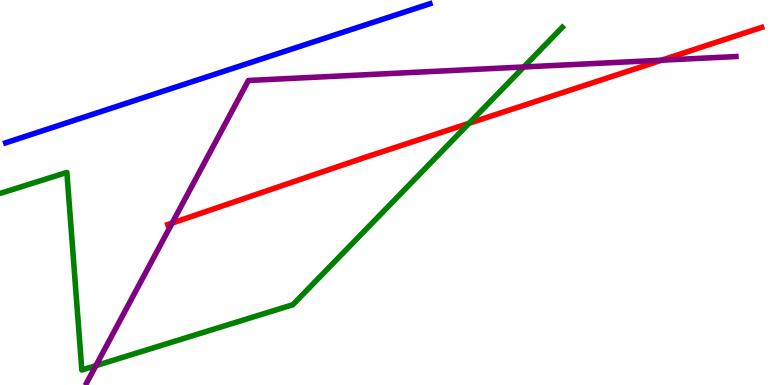[{'lines': ['blue', 'red'], 'intersections': []}, {'lines': ['green', 'red'], 'intersections': [{'x': 6.05, 'y': 6.8}]}, {'lines': ['purple', 'red'], 'intersections': [{'x': 2.22, 'y': 4.21}, {'x': 8.54, 'y': 8.44}]}, {'lines': ['blue', 'green'], 'intersections': []}, {'lines': ['blue', 'purple'], 'intersections': []}, {'lines': ['green', 'purple'], 'intersections': [{'x': 1.24, 'y': 0.503}, {'x': 6.76, 'y': 8.26}]}]